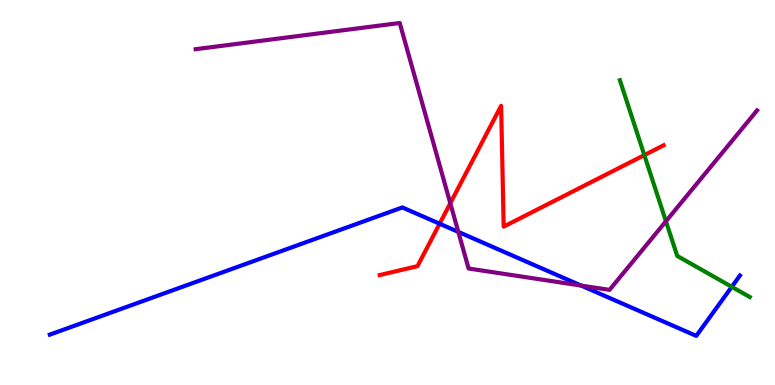[{'lines': ['blue', 'red'], 'intersections': [{'x': 5.67, 'y': 4.19}]}, {'lines': ['green', 'red'], 'intersections': [{'x': 8.31, 'y': 5.97}]}, {'lines': ['purple', 'red'], 'intersections': [{'x': 5.81, 'y': 4.72}]}, {'lines': ['blue', 'green'], 'intersections': [{'x': 9.44, 'y': 2.55}]}, {'lines': ['blue', 'purple'], 'intersections': [{'x': 5.91, 'y': 3.98}, {'x': 7.5, 'y': 2.58}]}, {'lines': ['green', 'purple'], 'intersections': [{'x': 8.59, 'y': 4.25}]}]